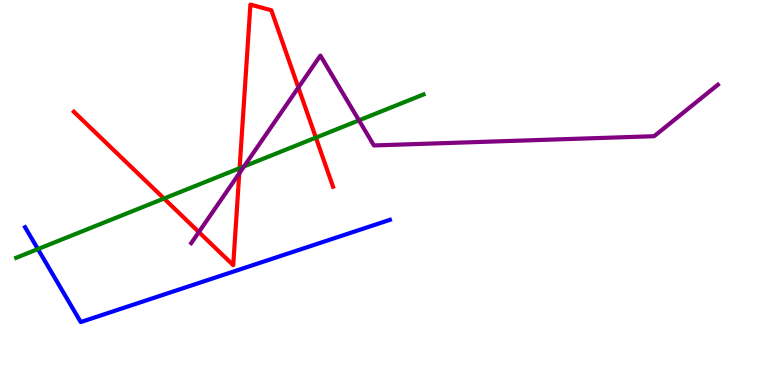[{'lines': ['blue', 'red'], 'intersections': []}, {'lines': ['green', 'red'], 'intersections': [{'x': 2.12, 'y': 4.84}, {'x': 3.09, 'y': 5.63}, {'x': 4.08, 'y': 6.43}]}, {'lines': ['purple', 'red'], 'intersections': [{'x': 2.57, 'y': 3.97}, {'x': 3.09, 'y': 5.5}, {'x': 3.85, 'y': 7.73}]}, {'lines': ['blue', 'green'], 'intersections': [{'x': 0.489, 'y': 3.53}]}, {'lines': ['blue', 'purple'], 'intersections': []}, {'lines': ['green', 'purple'], 'intersections': [{'x': 3.15, 'y': 5.68}, {'x': 4.63, 'y': 6.87}]}]